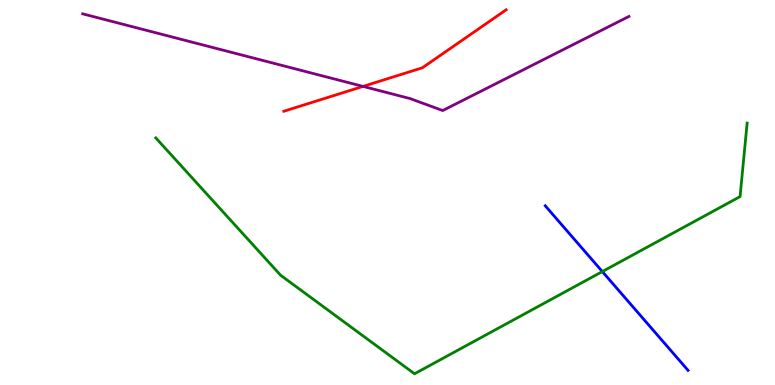[{'lines': ['blue', 'red'], 'intersections': []}, {'lines': ['green', 'red'], 'intersections': []}, {'lines': ['purple', 'red'], 'intersections': [{'x': 4.68, 'y': 7.76}]}, {'lines': ['blue', 'green'], 'intersections': [{'x': 7.77, 'y': 2.95}]}, {'lines': ['blue', 'purple'], 'intersections': []}, {'lines': ['green', 'purple'], 'intersections': []}]